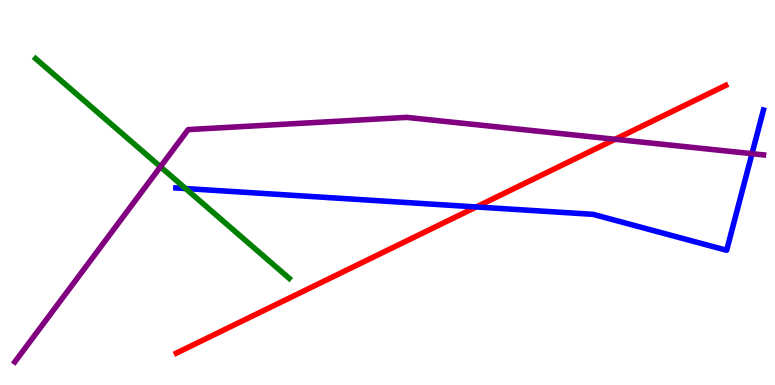[{'lines': ['blue', 'red'], 'intersections': [{'x': 6.15, 'y': 4.62}]}, {'lines': ['green', 'red'], 'intersections': []}, {'lines': ['purple', 'red'], 'intersections': [{'x': 7.94, 'y': 6.38}]}, {'lines': ['blue', 'green'], 'intersections': [{'x': 2.39, 'y': 5.1}]}, {'lines': ['blue', 'purple'], 'intersections': [{'x': 9.7, 'y': 6.01}]}, {'lines': ['green', 'purple'], 'intersections': [{'x': 2.07, 'y': 5.67}]}]